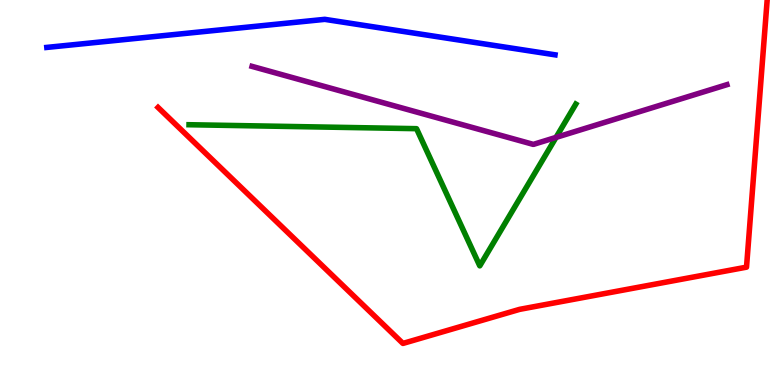[{'lines': ['blue', 'red'], 'intersections': []}, {'lines': ['green', 'red'], 'intersections': []}, {'lines': ['purple', 'red'], 'intersections': []}, {'lines': ['blue', 'green'], 'intersections': []}, {'lines': ['blue', 'purple'], 'intersections': []}, {'lines': ['green', 'purple'], 'intersections': [{'x': 7.17, 'y': 6.43}]}]